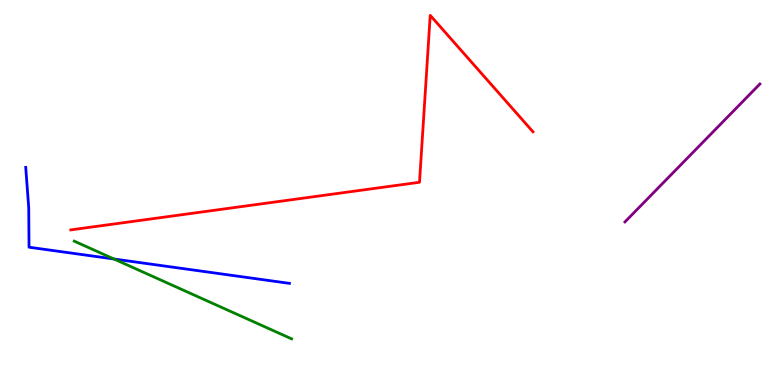[{'lines': ['blue', 'red'], 'intersections': []}, {'lines': ['green', 'red'], 'intersections': []}, {'lines': ['purple', 'red'], 'intersections': []}, {'lines': ['blue', 'green'], 'intersections': [{'x': 1.47, 'y': 3.27}]}, {'lines': ['blue', 'purple'], 'intersections': []}, {'lines': ['green', 'purple'], 'intersections': []}]